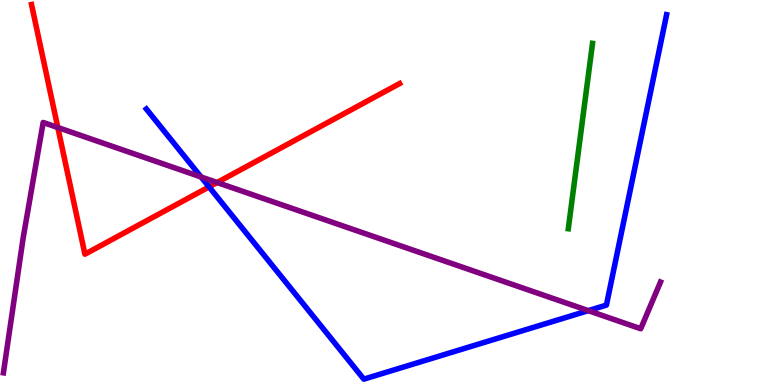[{'lines': ['blue', 'red'], 'intersections': [{'x': 2.7, 'y': 5.15}]}, {'lines': ['green', 'red'], 'intersections': []}, {'lines': ['purple', 'red'], 'intersections': [{'x': 0.746, 'y': 6.69}, {'x': 2.8, 'y': 5.26}]}, {'lines': ['blue', 'green'], 'intersections': []}, {'lines': ['blue', 'purple'], 'intersections': [{'x': 2.59, 'y': 5.4}, {'x': 7.59, 'y': 1.93}]}, {'lines': ['green', 'purple'], 'intersections': []}]